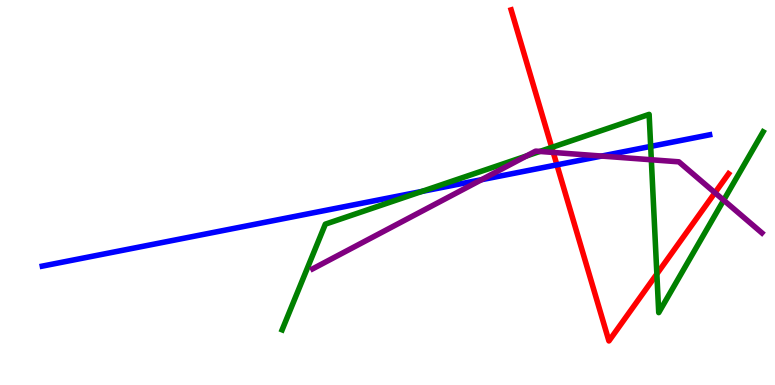[{'lines': ['blue', 'red'], 'intersections': [{'x': 7.19, 'y': 5.72}]}, {'lines': ['green', 'red'], 'intersections': [{'x': 7.12, 'y': 6.17}, {'x': 8.48, 'y': 2.88}]}, {'lines': ['purple', 'red'], 'intersections': [{'x': 7.14, 'y': 6.04}, {'x': 9.23, 'y': 4.99}]}, {'lines': ['blue', 'green'], 'intersections': [{'x': 5.44, 'y': 5.03}, {'x': 8.4, 'y': 6.2}]}, {'lines': ['blue', 'purple'], 'intersections': [{'x': 6.21, 'y': 5.33}, {'x': 7.76, 'y': 5.95}]}, {'lines': ['green', 'purple'], 'intersections': [{'x': 6.79, 'y': 5.95}, {'x': 6.97, 'y': 6.07}, {'x': 8.4, 'y': 5.85}, {'x': 9.34, 'y': 4.8}]}]